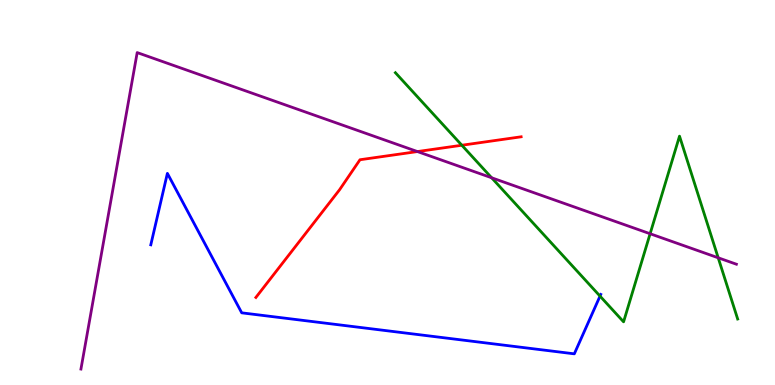[{'lines': ['blue', 'red'], 'intersections': []}, {'lines': ['green', 'red'], 'intersections': [{'x': 5.96, 'y': 6.23}]}, {'lines': ['purple', 'red'], 'intersections': [{'x': 5.39, 'y': 6.06}]}, {'lines': ['blue', 'green'], 'intersections': [{'x': 7.74, 'y': 2.31}]}, {'lines': ['blue', 'purple'], 'intersections': []}, {'lines': ['green', 'purple'], 'intersections': [{'x': 6.34, 'y': 5.38}, {'x': 8.39, 'y': 3.93}, {'x': 9.27, 'y': 3.3}]}]